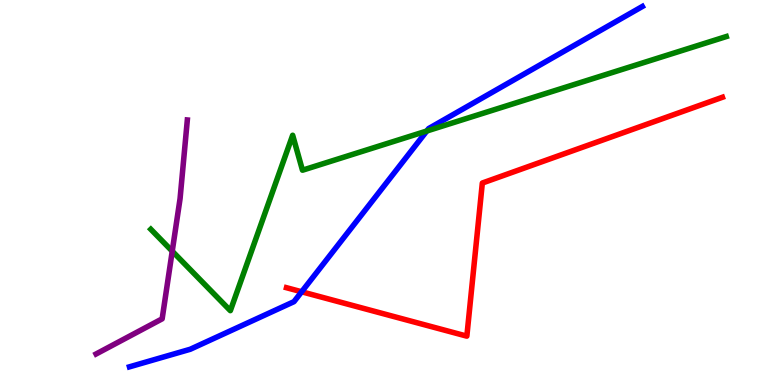[{'lines': ['blue', 'red'], 'intersections': [{'x': 3.89, 'y': 2.42}]}, {'lines': ['green', 'red'], 'intersections': []}, {'lines': ['purple', 'red'], 'intersections': []}, {'lines': ['blue', 'green'], 'intersections': [{'x': 5.51, 'y': 6.6}]}, {'lines': ['blue', 'purple'], 'intersections': []}, {'lines': ['green', 'purple'], 'intersections': [{'x': 2.22, 'y': 3.48}]}]